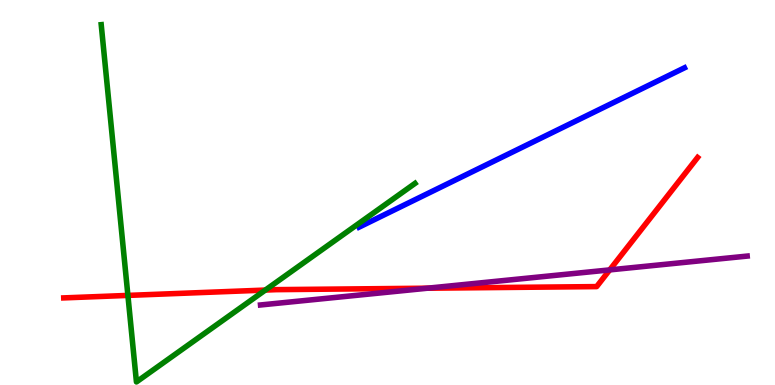[{'lines': ['blue', 'red'], 'intersections': []}, {'lines': ['green', 'red'], 'intersections': [{'x': 1.65, 'y': 2.33}, {'x': 3.42, 'y': 2.47}]}, {'lines': ['purple', 'red'], 'intersections': [{'x': 5.51, 'y': 2.51}, {'x': 7.87, 'y': 2.99}]}, {'lines': ['blue', 'green'], 'intersections': []}, {'lines': ['blue', 'purple'], 'intersections': []}, {'lines': ['green', 'purple'], 'intersections': []}]